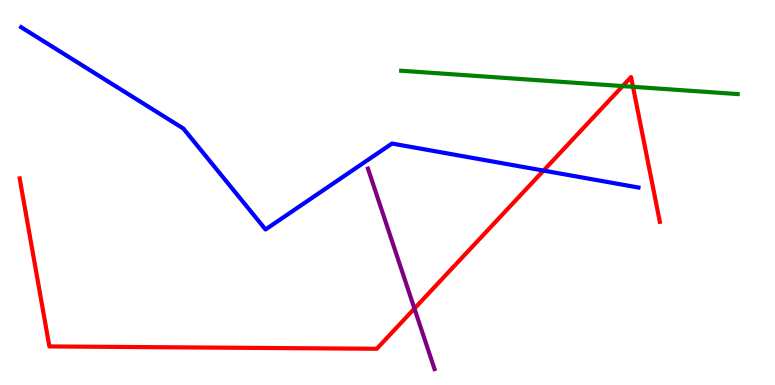[{'lines': ['blue', 'red'], 'intersections': [{'x': 7.01, 'y': 5.57}]}, {'lines': ['green', 'red'], 'intersections': [{'x': 8.03, 'y': 7.76}, {'x': 8.17, 'y': 7.75}]}, {'lines': ['purple', 'red'], 'intersections': [{'x': 5.35, 'y': 1.99}]}, {'lines': ['blue', 'green'], 'intersections': []}, {'lines': ['blue', 'purple'], 'intersections': []}, {'lines': ['green', 'purple'], 'intersections': []}]